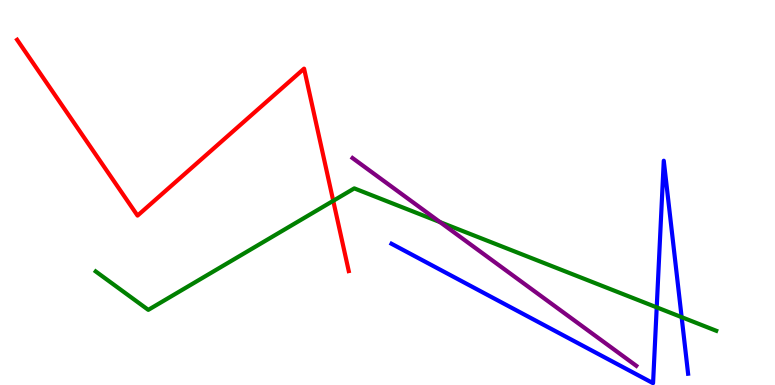[{'lines': ['blue', 'red'], 'intersections': []}, {'lines': ['green', 'red'], 'intersections': [{'x': 4.3, 'y': 4.78}]}, {'lines': ['purple', 'red'], 'intersections': []}, {'lines': ['blue', 'green'], 'intersections': [{'x': 8.47, 'y': 2.02}, {'x': 8.8, 'y': 1.76}]}, {'lines': ['blue', 'purple'], 'intersections': []}, {'lines': ['green', 'purple'], 'intersections': [{'x': 5.68, 'y': 4.23}]}]